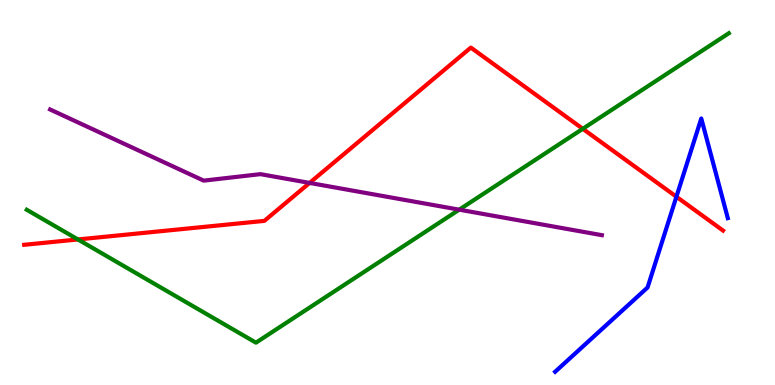[{'lines': ['blue', 'red'], 'intersections': [{'x': 8.73, 'y': 4.89}]}, {'lines': ['green', 'red'], 'intersections': [{'x': 1.01, 'y': 3.78}, {'x': 7.52, 'y': 6.65}]}, {'lines': ['purple', 'red'], 'intersections': [{'x': 3.99, 'y': 5.25}]}, {'lines': ['blue', 'green'], 'intersections': []}, {'lines': ['blue', 'purple'], 'intersections': []}, {'lines': ['green', 'purple'], 'intersections': [{'x': 5.93, 'y': 4.55}]}]